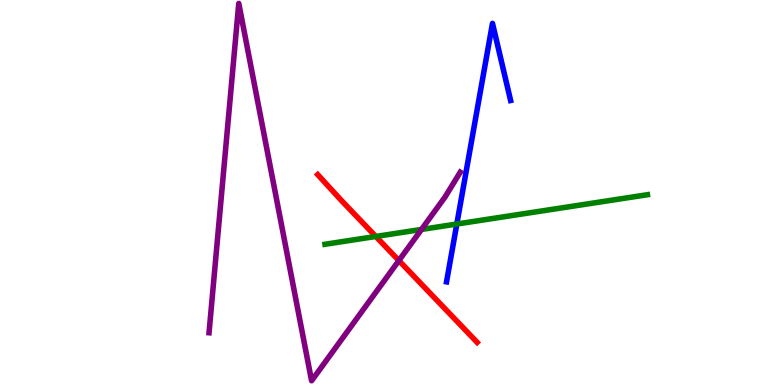[{'lines': ['blue', 'red'], 'intersections': []}, {'lines': ['green', 'red'], 'intersections': [{'x': 4.85, 'y': 3.86}]}, {'lines': ['purple', 'red'], 'intersections': [{'x': 5.15, 'y': 3.23}]}, {'lines': ['blue', 'green'], 'intersections': [{'x': 5.89, 'y': 4.18}]}, {'lines': ['blue', 'purple'], 'intersections': []}, {'lines': ['green', 'purple'], 'intersections': [{'x': 5.44, 'y': 4.04}]}]